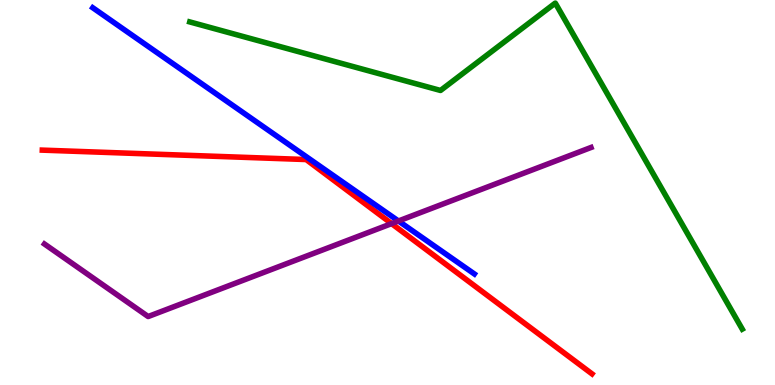[{'lines': ['blue', 'red'], 'intersections': []}, {'lines': ['green', 'red'], 'intersections': []}, {'lines': ['purple', 'red'], 'intersections': [{'x': 5.05, 'y': 4.19}]}, {'lines': ['blue', 'green'], 'intersections': []}, {'lines': ['blue', 'purple'], 'intersections': [{'x': 5.14, 'y': 4.26}]}, {'lines': ['green', 'purple'], 'intersections': []}]